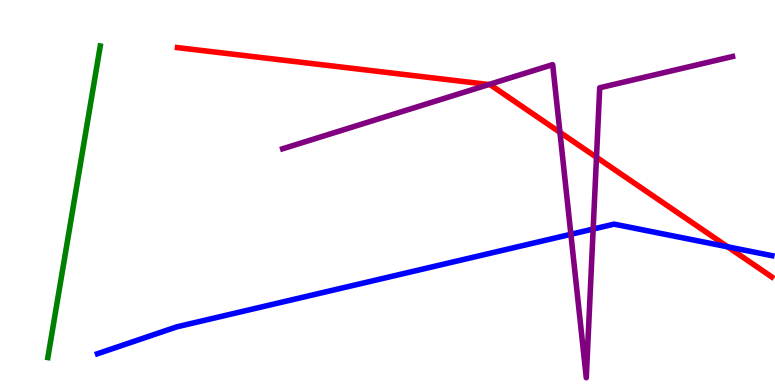[{'lines': ['blue', 'red'], 'intersections': [{'x': 9.39, 'y': 3.59}]}, {'lines': ['green', 'red'], 'intersections': []}, {'lines': ['purple', 'red'], 'intersections': [{'x': 6.31, 'y': 7.8}, {'x': 7.22, 'y': 6.56}, {'x': 7.7, 'y': 5.91}]}, {'lines': ['blue', 'green'], 'intersections': []}, {'lines': ['blue', 'purple'], 'intersections': [{'x': 7.37, 'y': 3.91}, {'x': 7.65, 'y': 4.05}]}, {'lines': ['green', 'purple'], 'intersections': []}]